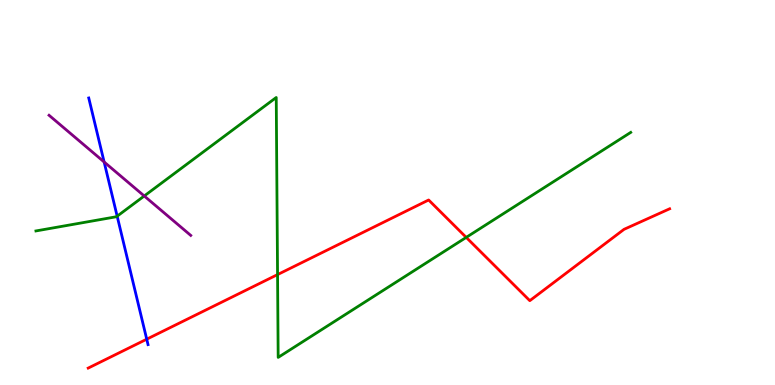[{'lines': ['blue', 'red'], 'intersections': [{'x': 1.89, 'y': 1.19}]}, {'lines': ['green', 'red'], 'intersections': [{'x': 3.58, 'y': 2.87}, {'x': 6.02, 'y': 3.83}]}, {'lines': ['purple', 'red'], 'intersections': []}, {'lines': ['blue', 'green'], 'intersections': [{'x': 1.51, 'y': 4.38}]}, {'lines': ['blue', 'purple'], 'intersections': [{'x': 1.34, 'y': 5.79}]}, {'lines': ['green', 'purple'], 'intersections': [{'x': 1.86, 'y': 4.91}]}]